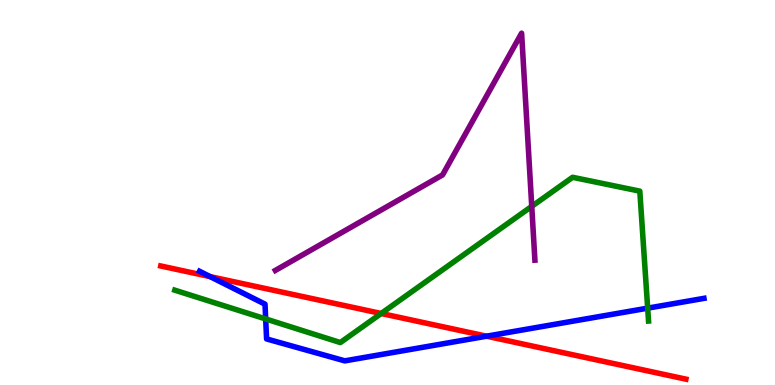[{'lines': ['blue', 'red'], 'intersections': [{'x': 2.71, 'y': 2.81}, {'x': 6.28, 'y': 1.27}]}, {'lines': ['green', 'red'], 'intersections': [{'x': 4.92, 'y': 1.86}]}, {'lines': ['purple', 'red'], 'intersections': []}, {'lines': ['blue', 'green'], 'intersections': [{'x': 3.43, 'y': 1.72}, {'x': 8.36, 'y': 2.0}]}, {'lines': ['blue', 'purple'], 'intersections': []}, {'lines': ['green', 'purple'], 'intersections': [{'x': 6.86, 'y': 4.64}]}]